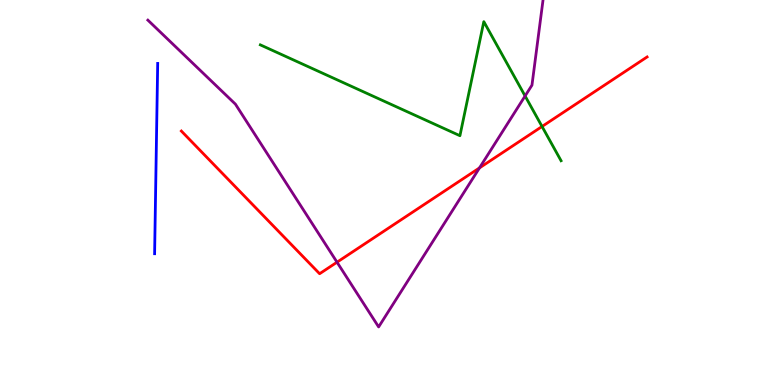[{'lines': ['blue', 'red'], 'intersections': []}, {'lines': ['green', 'red'], 'intersections': [{'x': 6.99, 'y': 6.71}]}, {'lines': ['purple', 'red'], 'intersections': [{'x': 4.35, 'y': 3.19}, {'x': 6.19, 'y': 5.64}]}, {'lines': ['blue', 'green'], 'intersections': []}, {'lines': ['blue', 'purple'], 'intersections': []}, {'lines': ['green', 'purple'], 'intersections': [{'x': 6.78, 'y': 7.51}]}]